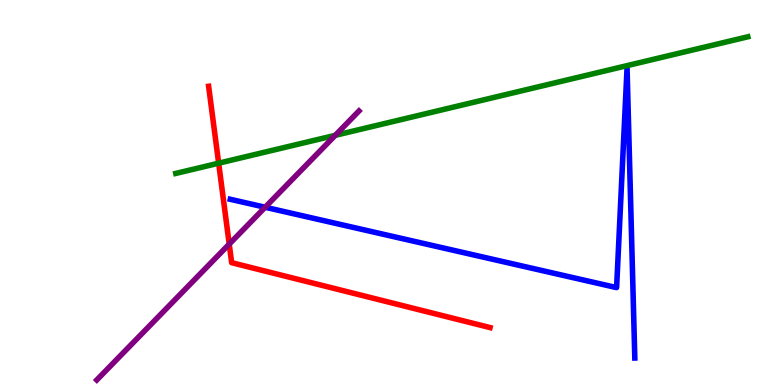[{'lines': ['blue', 'red'], 'intersections': []}, {'lines': ['green', 'red'], 'intersections': [{'x': 2.82, 'y': 5.76}]}, {'lines': ['purple', 'red'], 'intersections': [{'x': 2.96, 'y': 3.66}]}, {'lines': ['blue', 'green'], 'intersections': []}, {'lines': ['blue', 'purple'], 'intersections': [{'x': 3.42, 'y': 4.62}]}, {'lines': ['green', 'purple'], 'intersections': [{'x': 4.33, 'y': 6.48}]}]